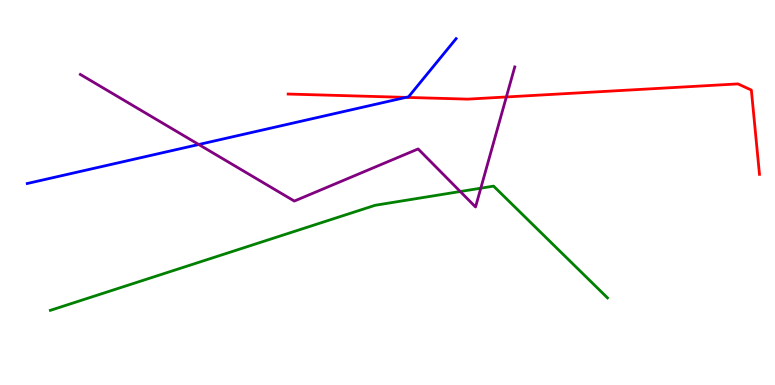[{'lines': ['blue', 'red'], 'intersections': [{'x': 5.24, 'y': 7.47}]}, {'lines': ['green', 'red'], 'intersections': []}, {'lines': ['purple', 'red'], 'intersections': [{'x': 6.53, 'y': 7.48}]}, {'lines': ['blue', 'green'], 'intersections': []}, {'lines': ['blue', 'purple'], 'intersections': [{'x': 2.56, 'y': 6.25}]}, {'lines': ['green', 'purple'], 'intersections': [{'x': 5.94, 'y': 5.03}, {'x': 6.2, 'y': 5.11}]}]